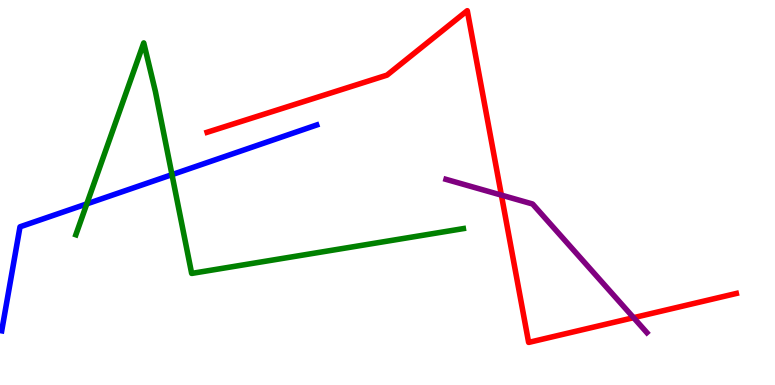[{'lines': ['blue', 'red'], 'intersections': []}, {'lines': ['green', 'red'], 'intersections': []}, {'lines': ['purple', 'red'], 'intersections': [{'x': 6.47, 'y': 4.93}, {'x': 8.18, 'y': 1.75}]}, {'lines': ['blue', 'green'], 'intersections': [{'x': 1.12, 'y': 4.7}, {'x': 2.22, 'y': 5.46}]}, {'lines': ['blue', 'purple'], 'intersections': []}, {'lines': ['green', 'purple'], 'intersections': []}]